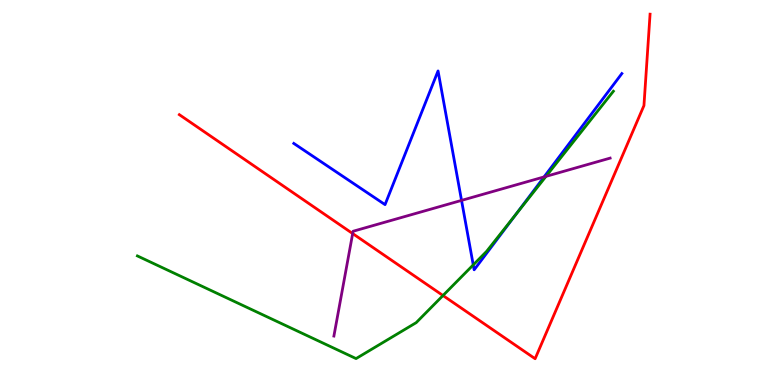[{'lines': ['blue', 'red'], 'intersections': []}, {'lines': ['green', 'red'], 'intersections': [{'x': 5.72, 'y': 2.32}]}, {'lines': ['purple', 'red'], 'intersections': [{'x': 4.55, 'y': 3.93}]}, {'lines': ['blue', 'green'], 'intersections': [{'x': 6.11, 'y': 3.12}, {'x': 6.65, 'y': 4.42}]}, {'lines': ['blue', 'purple'], 'intersections': [{'x': 5.96, 'y': 4.79}, {'x': 7.02, 'y': 5.4}]}, {'lines': ['green', 'purple'], 'intersections': [{'x': 7.04, 'y': 5.42}]}]